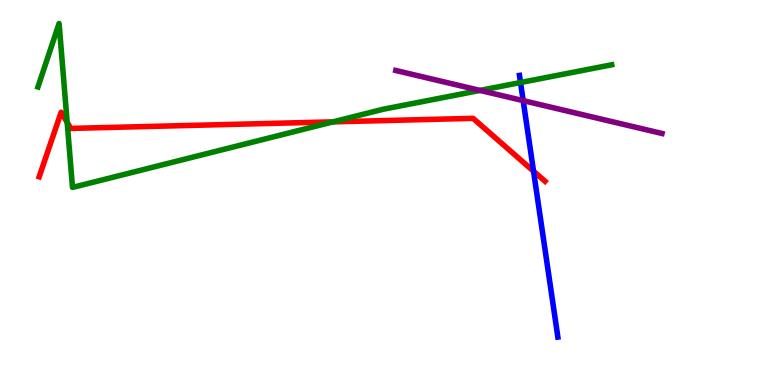[{'lines': ['blue', 'red'], 'intersections': [{'x': 6.88, 'y': 5.55}]}, {'lines': ['green', 'red'], 'intersections': [{'x': 0.867, 'y': 6.82}, {'x': 4.3, 'y': 6.83}]}, {'lines': ['purple', 'red'], 'intersections': []}, {'lines': ['blue', 'green'], 'intersections': [{'x': 6.72, 'y': 7.86}]}, {'lines': ['blue', 'purple'], 'intersections': [{'x': 6.75, 'y': 7.39}]}, {'lines': ['green', 'purple'], 'intersections': [{'x': 6.19, 'y': 7.65}]}]